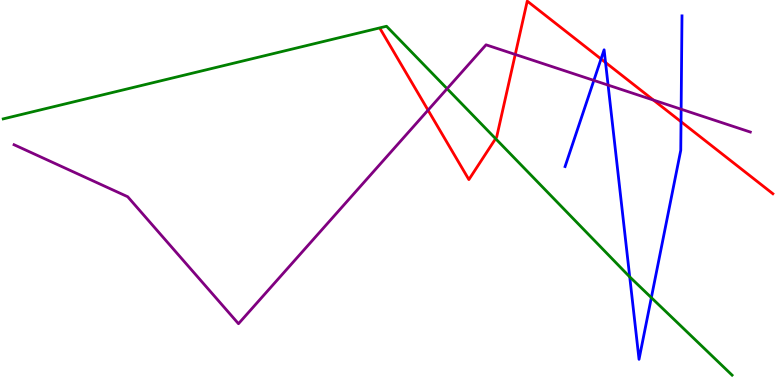[{'lines': ['blue', 'red'], 'intersections': [{'x': 7.76, 'y': 8.47}, {'x': 7.81, 'y': 8.38}, {'x': 8.79, 'y': 6.84}]}, {'lines': ['green', 'red'], 'intersections': [{'x': 6.39, 'y': 6.4}]}, {'lines': ['purple', 'red'], 'intersections': [{'x': 5.52, 'y': 7.14}, {'x': 6.65, 'y': 8.59}, {'x': 8.43, 'y': 7.4}]}, {'lines': ['blue', 'green'], 'intersections': [{'x': 8.13, 'y': 2.81}, {'x': 8.4, 'y': 2.27}]}, {'lines': ['blue', 'purple'], 'intersections': [{'x': 7.66, 'y': 7.91}, {'x': 7.85, 'y': 7.79}, {'x': 8.79, 'y': 7.16}]}, {'lines': ['green', 'purple'], 'intersections': [{'x': 5.77, 'y': 7.7}]}]